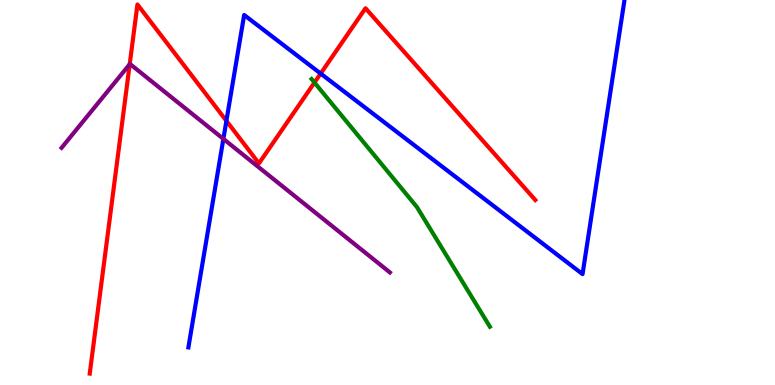[{'lines': ['blue', 'red'], 'intersections': [{'x': 2.92, 'y': 6.86}, {'x': 4.14, 'y': 8.09}]}, {'lines': ['green', 'red'], 'intersections': [{'x': 4.06, 'y': 7.86}]}, {'lines': ['purple', 'red'], 'intersections': [{'x': 1.67, 'y': 8.33}]}, {'lines': ['blue', 'green'], 'intersections': []}, {'lines': ['blue', 'purple'], 'intersections': [{'x': 2.88, 'y': 6.39}]}, {'lines': ['green', 'purple'], 'intersections': []}]